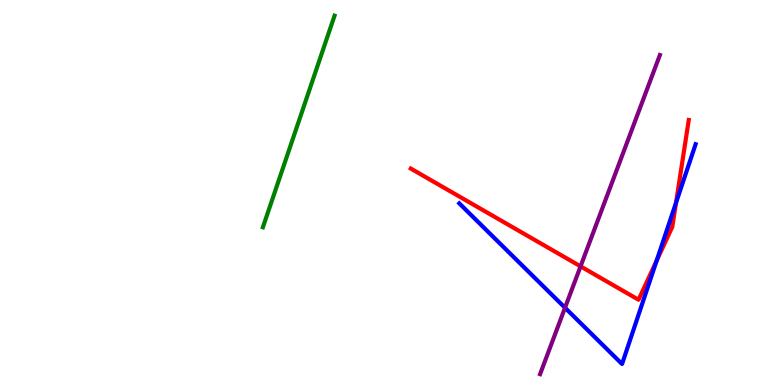[{'lines': ['blue', 'red'], 'intersections': [{'x': 8.47, 'y': 3.23}, {'x': 8.72, 'y': 4.73}]}, {'lines': ['green', 'red'], 'intersections': []}, {'lines': ['purple', 'red'], 'intersections': [{'x': 7.49, 'y': 3.08}]}, {'lines': ['blue', 'green'], 'intersections': []}, {'lines': ['blue', 'purple'], 'intersections': [{'x': 7.29, 'y': 2.01}]}, {'lines': ['green', 'purple'], 'intersections': []}]